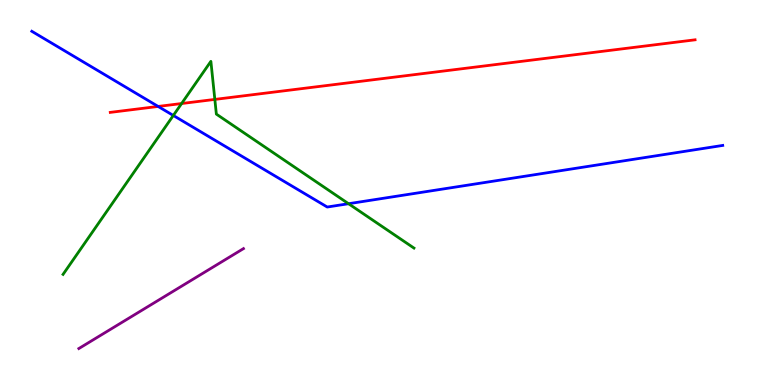[{'lines': ['blue', 'red'], 'intersections': [{'x': 2.04, 'y': 7.24}]}, {'lines': ['green', 'red'], 'intersections': [{'x': 2.34, 'y': 7.31}, {'x': 2.77, 'y': 7.42}]}, {'lines': ['purple', 'red'], 'intersections': []}, {'lines': ['blue', 'green'], 'intersections': [{'x': 2.24, 'y': 7.0}, {'x': 4.5, 'y': 4.71}]}, {'lines': ['blue', 'purple'], 'intersections': []}, {'lines': ['green', 'purple'], 'intersections': []}]